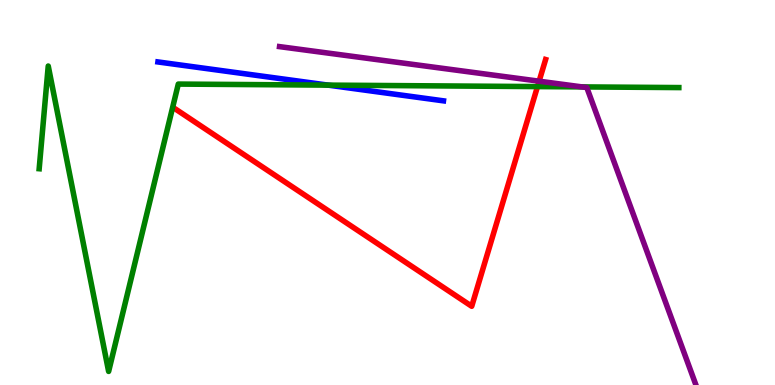[{'lines': ['blue', 'red'], 'intersections': []}, {'lines': ['green', 'red'], 'intersections': [{'x': 6.94, 'y': 7.75}]}, {'lines': ['purple', 'red'], 'intersections': [{'x': 6.96, 'y': 7.89}]}, {'lines': ['blue', 'green'], 'intersections': [{'x': 4.23, 'y': 7.79}]}, {'lines': ['blue', 'purple'], 'intersections': []}, {'lines': ['green', 'purple'], 'intersections': [{'x': 7.51, 'y': 7.74}]}]